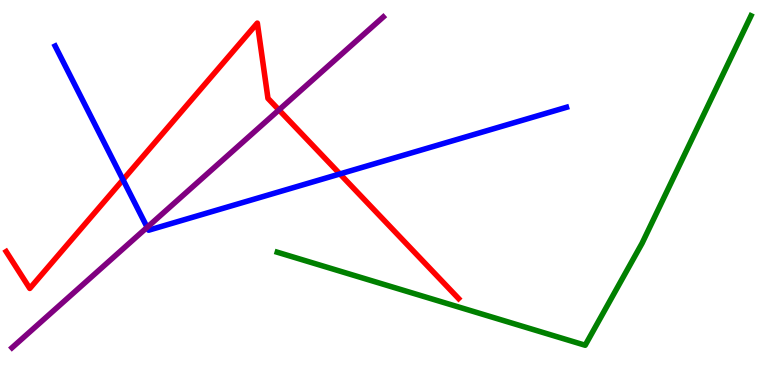[{'lines': ['blue', 'red'], 'intersections': [{'x': 1.59, 'y': 5.33}, {'x': 4.39, 'y': 5.48}]}, {'lines': ['green', 'red'], 'intersections': []}, {'lines': ['purple', 'red'], 'intersections': [{'x': 3.6, 'y': 7.15}]}, {'lines': ['blue', 'green'], 'intersections': []}, {'lines': ['blue', 'purple'], 'intersections': [{'x': 1.9, 'y': 4.1}]}, {'lines': ['green', 'purple'], 'intersections': []}]